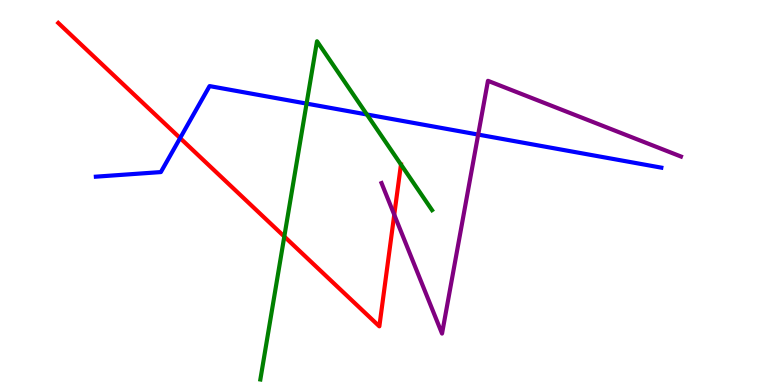[{'lines': ['blue', 'red'], 'intersections': [{'x': 2.32, 'y': 6.41}]}, {'lines': ['green', 'red'], 'intersections': [{'x': 3.67, 'y': 3.86}, {'x': 5.17, 'y': 5.73}]}, {'lines': ['purple', 'red'], 'intersections': [{'x': 5.09, 'y': 4.42}]}, {'lines': ['blue', 'green'], 'intersections': [{'x': 3.96, 'y': 7.31}, {'x': 4.73, 'y': 7.03}]}, {'lines': ['blue', 'purple'], 'intersections': [{'x': 6.17, 'y': 6.5}]}, {'lines': ['green', 'purple'], 'intersections': []}]